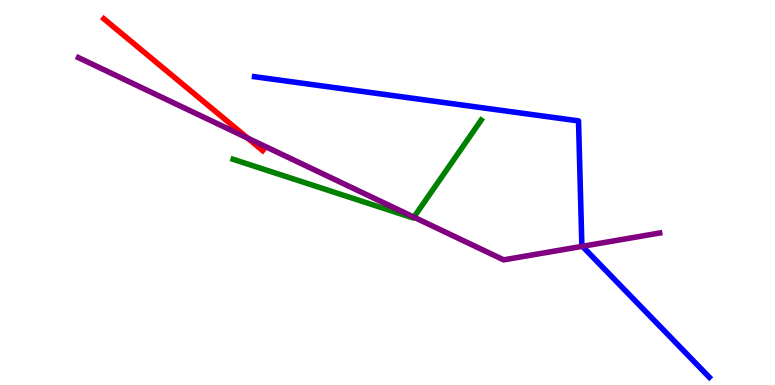[{'lines': ['blue', 'red'], 'intersections': []}, {'lines': ['green', 'red'], 'intersections': []}, {'lines': ['purple', 'red'], 'intersections': [{'x': 3.19, 'y': 6.41}]}, {'lines': ['blue', 'green'], 'intersections': []}, {'lines': ['blue', 'purple'], 'intersections': [{'x': 7.51, 'y': 3.6}]}, {'lines': ['green', 'purple'], 'intersections': [{'x': 5.34, 'y': 4.36}]}]